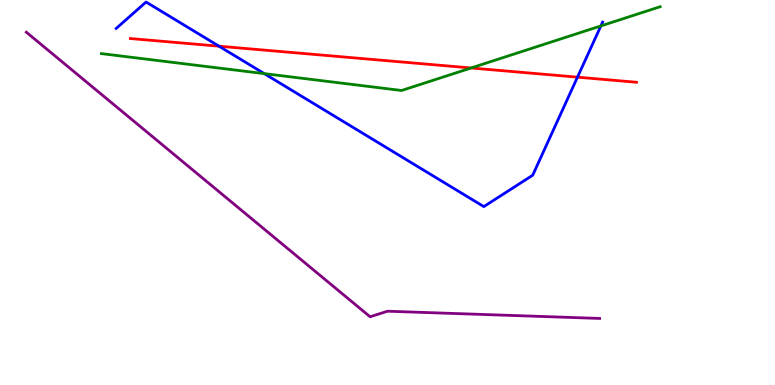[{'lines': ['blue', 'red'], 'intersections': [{'x': 2.83, 'y': 8.8}, {'x': 7.45, 'y': 8.0}]}, {'lines': ['green', 'red'], 'intersections': [{'x': 6.08, 'y': 8.23}]}, {'lines': ['purple', 'red'], 'intersections': []}, {'lines': ['blue', 'green'], 'intersections': [{'x': 3.41, 'y': 8.09}, {'x': 7.75, 'y': 9.33}]}, {'lines': ['blue', 'purple'], 'intersections': []}, {'lines': ['green', 'purple'], 'intersections': []}]